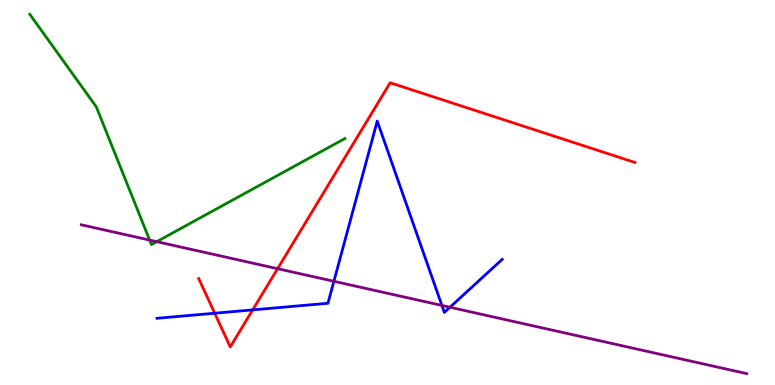[{'lines': ['blue', 'red'], 'intersections': [{'x': 2.77, 'y': 1.86}, {'x': 3.26, 'y': 1.95}]}, {'lines': ['green', 'red'], 'intersections': []}, {'lines': ['purple', 'red'], 'intersections': [{'x': 3.58, 'y': 3.02}]}, {'lines': ['blue', 'green'], 'intersections': []}, {'lines': ['blue', 'purple'], 'intersections': [{'x': 4.31, 'y': 2.69}, {'x': 5.7, 'y': 2.07}, {'x': 5.81, 'y': 2.02}]}, {'lines': ['green', 'purple'], 'intersections': [{'x': 1.93, 'y': 3.76}, {'x': 2.02, 'y': 3.72}]}]